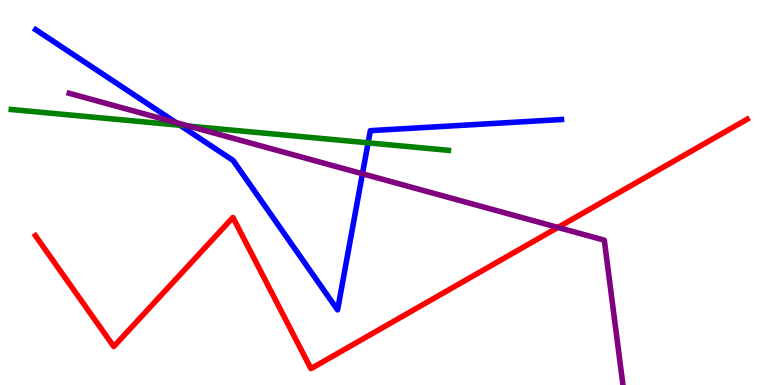[{'lines': ['blue', 'red'], 'intersections': []}, {'lines': ['green', 'red'], 'intersections': []}, {'lines': ['purple', 'red'], 'intersections': [{'x': 7.2, 'y': 4.09}]}, {'lines': ['blue', 'green'], 'intersections': [{'x': 2.32, 'y': 6.75}, {'x': 4.75, 'y': 6.29}]}, {'lines': ['blue', 'purple'], 'intersections': [{'x': 2.27, 'y': 6.82}, {'x': 4.68, 'y': 5.49}]}, {'lines': ['green', 'purple'], 'intersections': [{'x': 2.43, 'y': 6.73}]}]